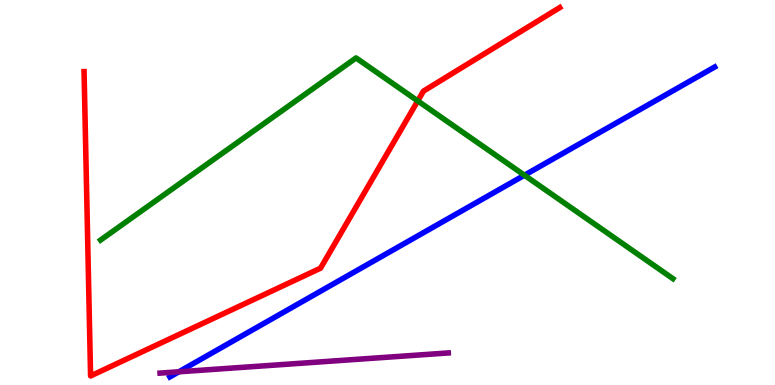[{'lines': ['blue', 'red'], 'intersections': []}, {'lines': ['green', 'red'], 'intersections': [{'x': 5.39, 'y': 7.38}]}, {'lines': ['purple', 'red'], 'intersections': []}, {'lines': ['blue', 'green'], 'intersections': [{'x': 6.77, 'y': 5.45}]}, {'lines': ['blue', 'purple'], 'intersections': [{'x': 2.31, 'y': 0.343}]}, {'lines': ['green', 'purple'], 'intersections': []}]